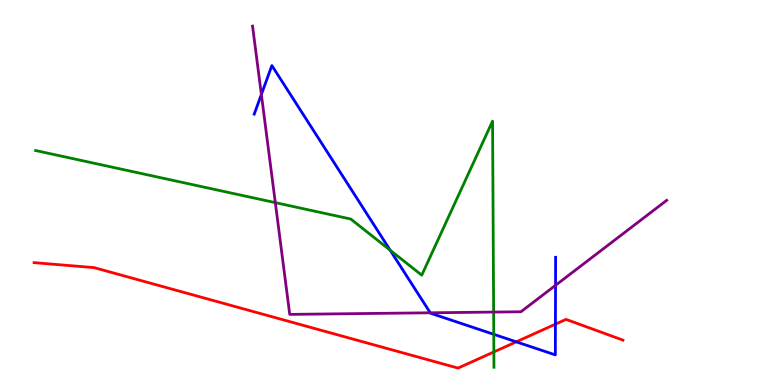[{'lines': ['blue', 'red'], 'intersections': [{'x': 6.66, 'y': 1.12}, {'x': 7.17, 'y': 1.58}]}, {'lines': ['green', 'red'], 'intersections': [{'x': 6.37, 'y': 0.859}]}, {'lines': ['purple', 'red'], 'intersections': []}, {'lines': ['blue', 'green'], 'intersections': [{'x': 5.03, 'y': 3.5}, {'x': 6.37, 'y': 1.32}]}, {'lines': ['blue', 'purple'], 'intersections': [{'x': 3.37, 'y': 7.55}, {'x': 5.55, 'y': 1.88}, {'x': 7.17, 'y': 2.59}]}, {'lines': ['green', 'purple'], 'intersections': [{'x': 3.55, 'y': 4.74}, {'x': 6.37, 'y': 1.89}]}]